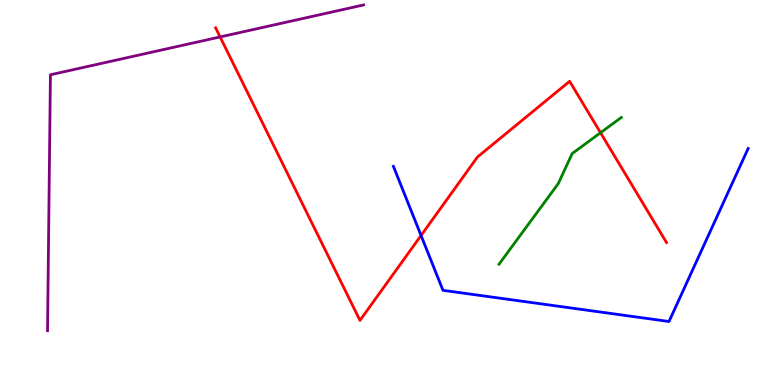[{'lines': ['blue', 'red'], 'intersections': [{'x': 5.43, 'y': 3.88}]}, {'lines': ['green', 'red'], 'intersections': [{'x': 7.75, 'y': 6.55}]}, {'lines': ['purple', 'red'], 'intersections': [{'x': 2.84, 'y': 9.04}]}, {'lines': ['blue', 'green'], 'intersections': []}, {'lines': ['blue', 'purple'], 'intersections': []}, {'lines': ['green', 'purple'], 'intersections': []}]